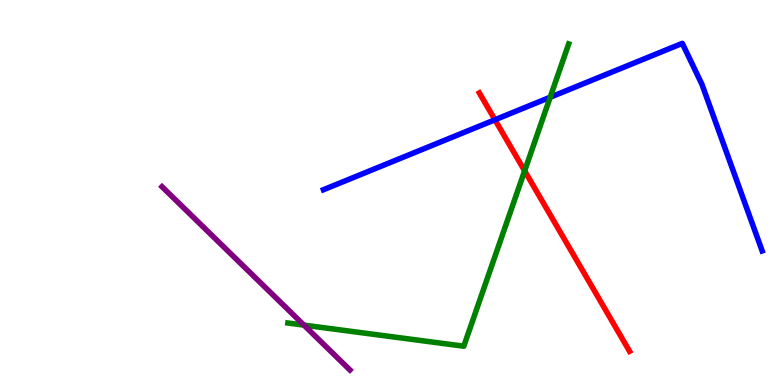[{'lines': ['blue', 'red'], 'intersections': [{'x': 6.39, 'y': 6.89}]}, {'lines': ['green', 'red'], 'intersections': [{'x': 6.77, 'y': 5.56}]}, {'lines': ['purple', 'red'], 'intersections': []}, {'lines': ['blue', 'green'], 'intersections': [{'x': 7.1, 'y': 7.47}]}, {'lines': ['blue', 'purple'], 'intersections': []}, {'lines': ['green', 'purple'], 'intersections': [{'x': 3.92, 'y': 1.56}]}]